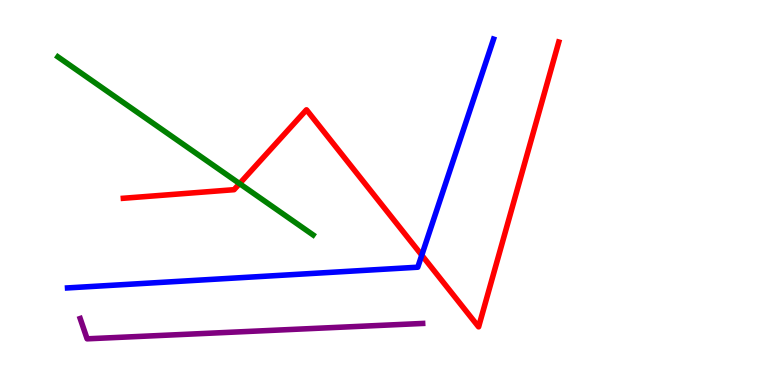[{'lines': ['blue', 'red'], 'intersections': [{'x': 5.44, 'y': 3.37}]}, {'lines': ['green', 'red'], 'intersections': [{'x': 3.09, 'y': 5.23}]}, {'lines': ['purple', 'red'], 'intersections': []}, {'lines': ['blue', 'green'], 'intersections': []}, {'lines': ['blue', 'purple'], 'intersections': []}, {'lines': ['green', 'purple'], 'intersections': []}]